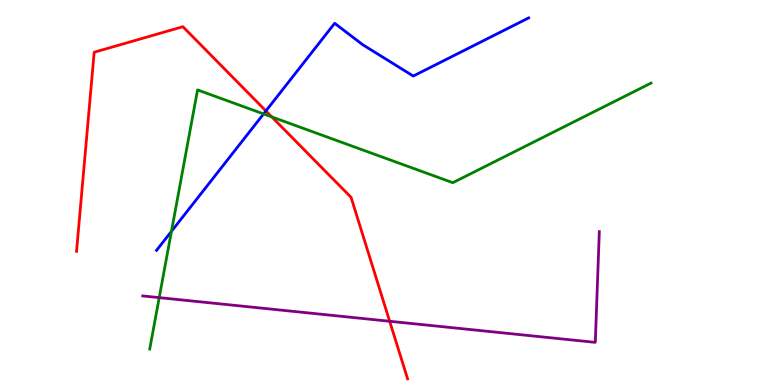[{'lines': ['blue', 'red'], 'intersections': [{'x': 3.43, 'y': 7.12}]}, {'lines': ['green', 'red'], 'intersections': [{'x': 3.51, 'y': 6.96}]}, {'lines': ['purple', 'red'], 'intersections': [{'x': 5.03, 'y': 1.66}]}, {'lines': ['blue', 'green'], 'intersections': [{'x': 2.21, 'y': 3.99}, {'x': 3.4, 'y': 7.04}]}, {'lines': ['blue', 'purple'], 'intersections': []}, {'lines': ['green', 'purple'], 'intersections': [{'x': 2.05, 'y': 2.27}]}]